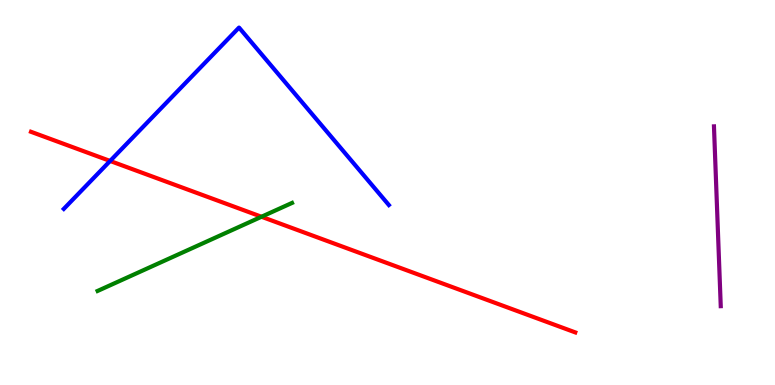[{'lines': ['blue', 'red'], 'intersections': [{'x': 1.42, 'y': 5.82}]}, {'lines': ['green', 'red'], 'intersections': [{'x': 3.37, 'y': 4.37}]}, {'lines': ['purple', 'red'], 'intersections': []}, {'lines': ['blue', 'green'], 'intersections': []}, {'lines': ['blue', 'purple'], 'intersections': []}, {'lines': ['green', 'purple'], 'intersections': []}]